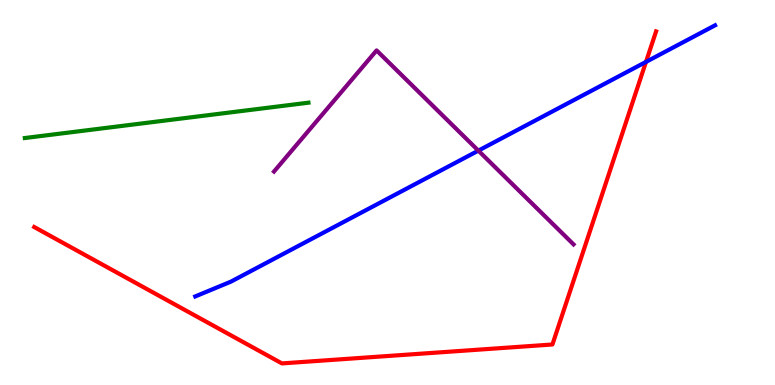[{'lines': ['blue', 'red'], 'intersections': [{'x': 8.34, 'y': 8.39}]}, {'lines': ['green', 'red'], 'intersections': []}, {'lines': ['purple', 'red'], 'intersections': []}, {'lines': ['blue', 'green'], 'intersections': []}, {'lines': ['blue', 'purple'], 'intersections': [{'x': 6.17, 'y': 6.09}]}, {'lines': ['green', 'purple'], 'intersections': []}]